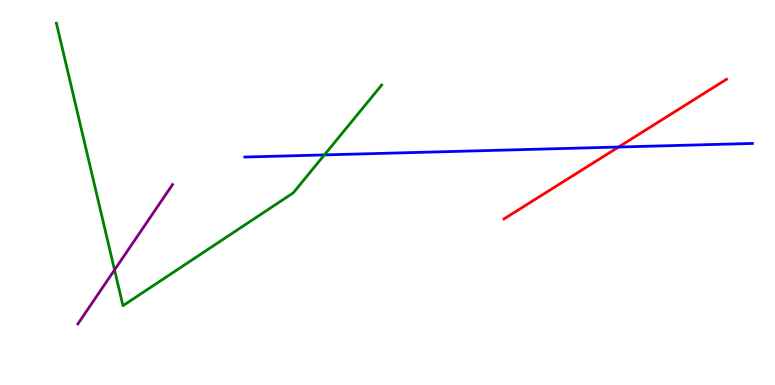[{'lines': ['blue', 'red'], 'intersections': [{'x': 7.98, 'y': 6.18}]}, {'lines': ['green', 'red'], 'intersections': []}, {'lines': ['purple', 'red'], 'intersections': []}, {'lines': ['blue', 'green'], 'intersections': [{'x': 4.19, 'y': 5.98}]}, {'lines': ['blue', 'purple'], 'intersections': []}, {'lines': ['green', 'purple'], 'intersections': [{'x': 1.48, 'y': 2.99}]}]